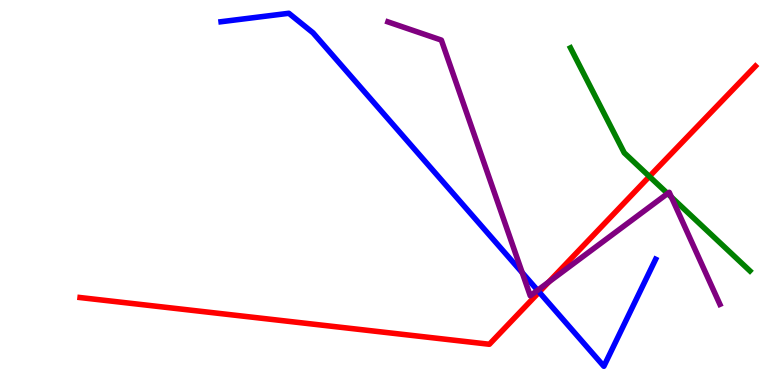[{'lines': ['blue', 'red'], 'intersections': [{'x': 6.96, 'y': 2.41}]}, {'lines': ['green', 'red'], 'intersections': [{'x': 8.38, 'y': 5.42}]}, {'lines': ['purple', 'red'], 'intersections': [{'x': 7.08, 'y': 2.68}]}, {'lines': ['blue', 'green'], 'intersections': []}, {'lines': ['blue', 'purple'], 'intersections': [{'x': 6.74, 'y': 2.92}, {'x': 6.94, 'y': 2.46}]}, {'lines': ['green', 'purple'], 'intersections': [{'x': 8.61, 'y': 4.97}, {'x': 8.66, 'y': 4.88}]}]